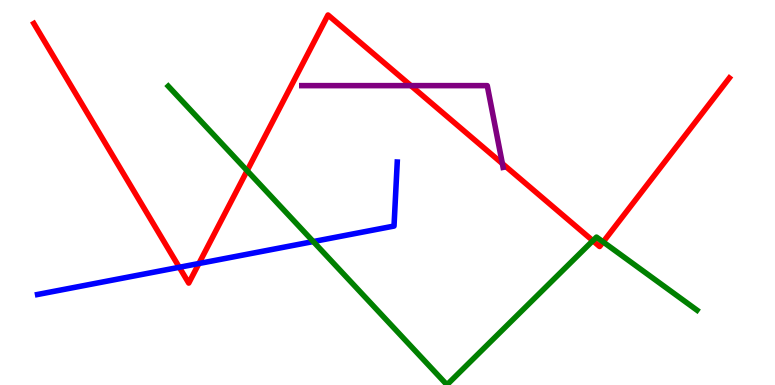[{'lines': ['blue', 'red'], 'intersections': [{'x': 2.31, 'y': 3.06}, {'x': 2.57, 'y': 3.16}]}, {'lines': ['green', 'red'], 'intersections': [{'x': 3.19, 'y': 5.57}, {'x': 7.65, 'y': 3.75}, {'x': 7.78, 'y': 3.72}]}, {'lines': ['purple', 'red'], 'intersections': [{'x': 5.3, 'y': 7.78}, {'x': 6.48, 'y': 5.75}]}, {'lines': ['blue', 'green'], 'intersections': [{'x': 4.04, 'y': 3.73}]}, {'lines': ['blue', 'purple'], 'intersections': []}, {'lines': ['green', 'purple'], 'intersections': []}]